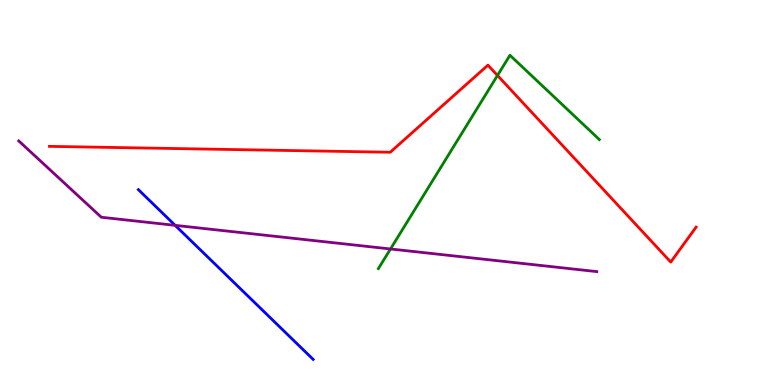[{'lines': ['blue', 'red'], 'intersections': []}, {'lines': ['green', 'red'], 'intersections': [{'x': 6.42, 'y': 8.04}]}, {'lines': ['purple', 'red'], 'intersections': []}, {'lines': ['blue', 'green'], 'intersections': []}, {'lines': ['blue', 'purple'], 'intersections': [{'x': 2.26, 'y': 4.15}]}, {'lines': ['green', 'purple'], 'intersections': [{'x': 5.04, 'y': 3.53}]}]